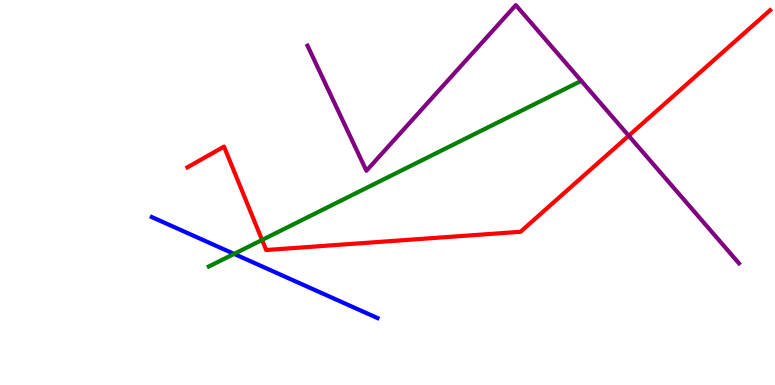[{'lines': ['blue', 'red'], 'intersections': []}, {'lines': ['green', 'red'], 'intersections': [{'x': 3.38, 'y': 3.77}]}, {'lines': ['purple', 'red'], 'intersections': [{'x': 8.11, 'y': 6.47}]}, {'lines': ['blue', 'green'], 'intersections': [{'x': 3.02, 'y': 3.41}]}, {'lines': ['blue', 'purple'], 'intersections': []}, {'lines': ['green', 'purple'], 'intersections': []}]